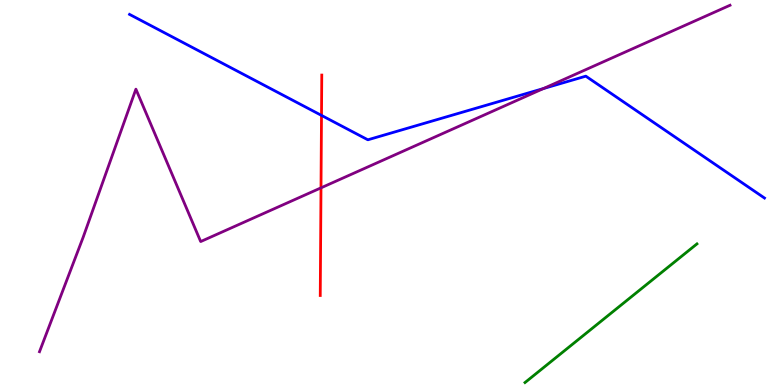[{'lines': ['blue', 'red'], 'intersections': [{'x': 4.15, 'y': 7.0}]}, {'lines': ['green', 'red'], 'intersections': []}, {'lines': ['purple', 'red'], 'intersections': [{'x': 4.14, 'y': 5.12}]}, {'lines': ['blue', 'green'], 'intersections': []}, {'lines': ['blue', 'purple'], 'intersections': [{'x': 7.01, 'y': 7.7}]}, {'lines': ['green', 'purple'], 'intersections': []}]